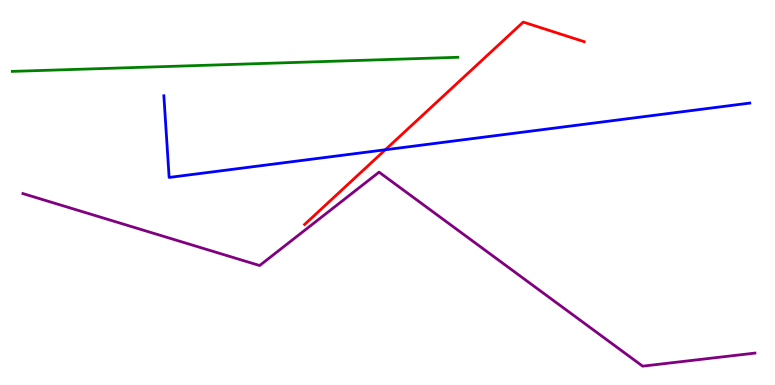[{'lines': ['blue', 'red'], 'intersections': [{'x': 4.97, 'y': 6.11}]}, {'lines': ['green', 'red'], 'intersections': []}, {'lines': ['purple', 'red'], 'intersections': []}, {'lines': ['blue', 'green'], 'intersections': []}, {'lines': ['blue', 'purple'], 'intersections': []}, {'lines': ['green', 'purple'], 'intersections': []}]